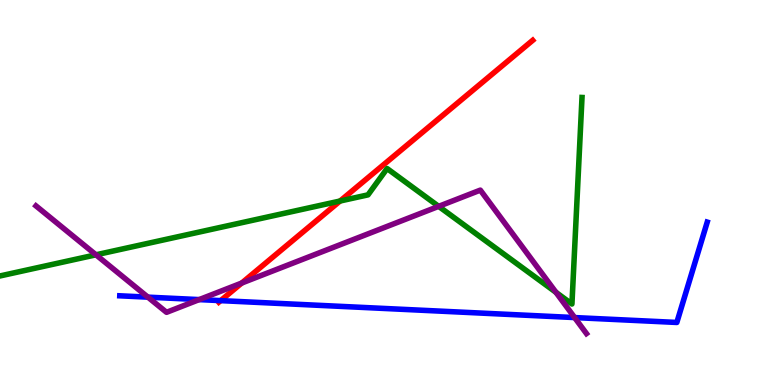[{'lines': ['blue', 'red'], 'intersections': [{'x': 2.85, 'y': 2.19}]}, {'lines': ['green', 'red'], 'intersections': [{'x': 4.39, 'y': 4.78}]}, {'lines': ['purple', 'red'], 'intersections': [{'x': 3.12, 'y': 2.65}]}, {'lines': ['blue', 'green'], 'intersections': []}, {'lines': ['blue', 'purple'], 'intersections': [{'x': 1.91, 'y': 2.28}, {'x': 2.57, 'y': 2.22}, {'x': 7.41, 'y': 1.75}]}, {'lines': ['green', 'purple'], 'intersections': [{'x': 1.24, 'y': 3.38}, {'x': 5.66, 'y': 4.64}, {'x': 7.17, 'y': 2.41}]}]